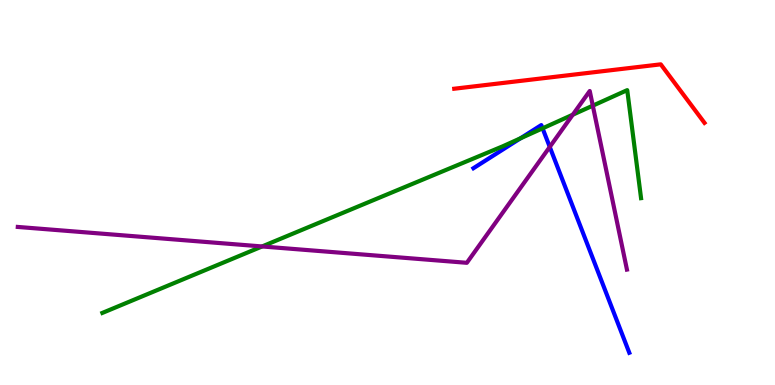[{'lines': ['blue', 'red'], 'intersections': []}, {'lines': ['green', 'red'], 'intersections': []}, {'lines': ['purple', 'red'], 'intersections': []}, {'lines': ['blue', 'green'], 'intersections': [{'x': 6.72, 'y': 6.41}, {'x': 7.0, 'y': 6.67}]}, {'lines': ['blue', 'purple'], 'intersections': [{'x': 7.09, 'y': 6.18}]}, {'lines': ['green', 'purple'], 'intersections': [{'x': 3.38, 'y': 3.6}, {'x': 7.39, 'y': 7.02}, {'x': 7.65, 'y': 7.26}]}]